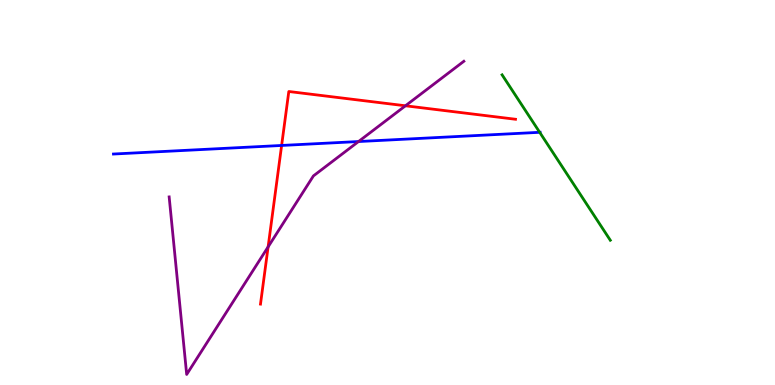[{'lines': ['blue', 'red'], 'intersections': [{'x': 3.63, 'y': 6.22}]}, {'lines': ['green', 'red'], 'intersections': []}, {'lines': ['purple', 'red'], 'intersections': [{'x': 3.46, 'y': 3.59}, {'x': 5.23, 'y': 7.25}]}, {'lines': ['blue', 'green'], 'intersections': [{'x': 6.96, 'y': 6.56}]}, {'lines': ['blue', 'purple'], 'intersections': [{'x': 4.63, 'y': 6.32}]}, {'lines': ['green', 'purple'], 'intersections': []}]